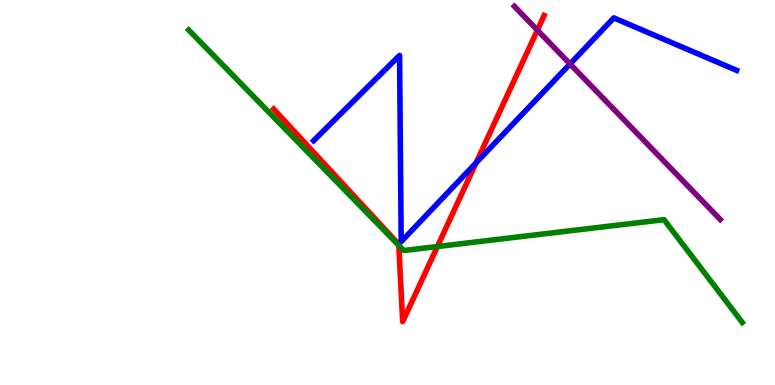[{'lines': ['blue', 'red'], 'intersections': [{'x': 6.14, 'y': 5.77}]}, {'lines': ['green', 'red'], 'intersections': [{'x': 5.15, 'y': 3.63}, {'x': 5.64, 'y': 3.6}]}, {'lines': ['purple', 'red'], 'intersections': [{'x': 6.93, 'y': 9.22}]}, {'lines': ['blue', 'green'], 'intersections': []}, {'lines': ['blue', 'purple'], 'intersections': [{'x': 7.36, 'y': 8.34}]}, {'lines': ['green', 'purple'], 'intersections': []}]